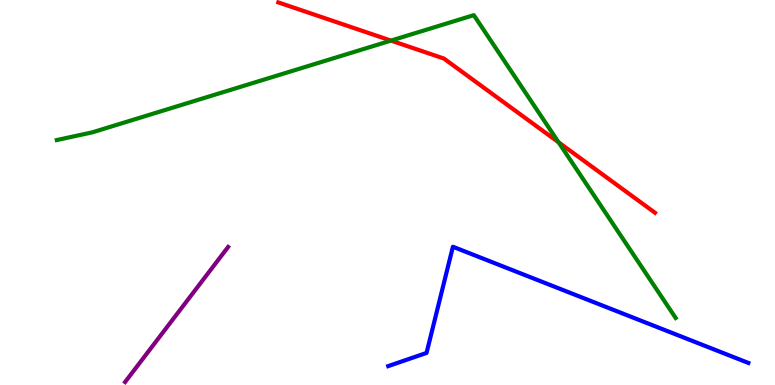[{'lines': ['blue', 'red'], 'intersections': []}, {'lines': ['green', 'red'], 'intersections': [{'x': 5.04, 'y': 8.95}, {'x': 7.21, 'y': 6.3}]}, {'lines': ['purple', 'red'], 'intersections': []}, {'lines': ['blue', 'green'], 'intersections': []}, {'lines': ['blue', 'purple'], 'intersections': []}, {'lines': ['green', 'purple'], 'intersections': []}]